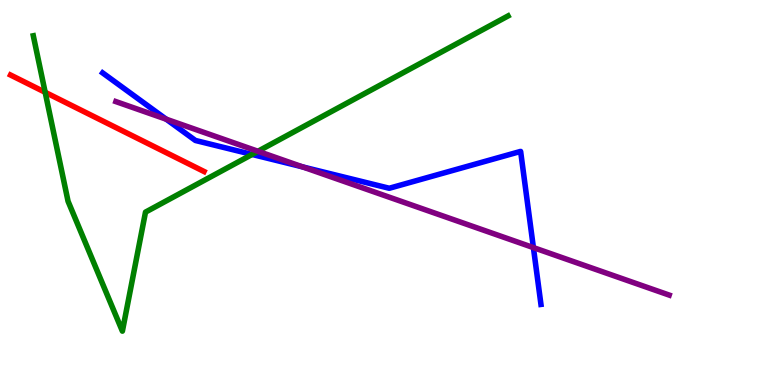[{'lines': ['blue', 'red'], 'intersections': []}, {'lines': ['green', 'red'], 'intersections': [{'x': 0.583, 'y': 7.6}]}, {'lines': ['purple', 'red'], 'intersections': []}, {'lines': ['blue', 'green'], 'intersections': [{'x': 3.25, 'y': 5.99}]}, {'lines': ['blue', 'purple'], 'intersections': [{'x': 2.14, 'y': 6.9}, {'x': 3.91, 'y': 5.66}, {'x': 6.88, 'y': 3.57}]}, {'lines': ['green', 'purple'], 'intersections': [{'x': 3.33, 'y': 6.07}]}]